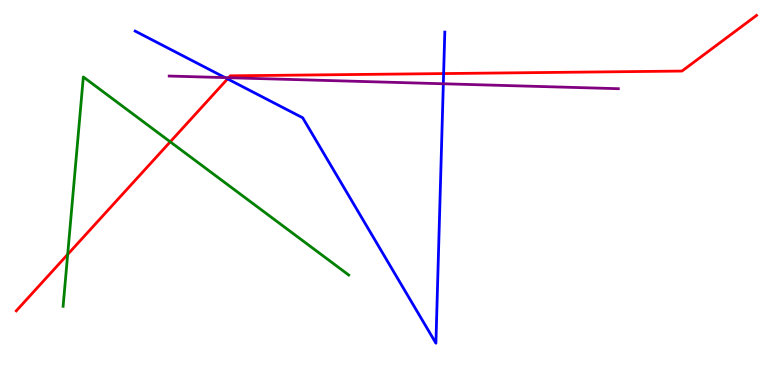[{'lines': ['blue', 'red'], 'intersections': [{'x': 2.94, 'y': 7.95}, {'x': 5.72, 'y': 8.09}]}, {'lines': ['green', 'red'], 'intersections': [{'x': 0.873, 'y': 3.39}, {'x': 2.2, 'y': 6.32}]}, {'lines': ['purple', 'red'], 'intersections': [{'x': 2.95, 'y': 7.98}]}, {'lines': ['blue', 'green'], 'intersections': []}, {'lines': ['blue', 'purple'], 'intersections': [{'x': 2.9, 'y': 7.98}, {'x': 5.72, 'y': 7.82}]}, {'lines': ['green', 'purple'], 'intersections': []}]